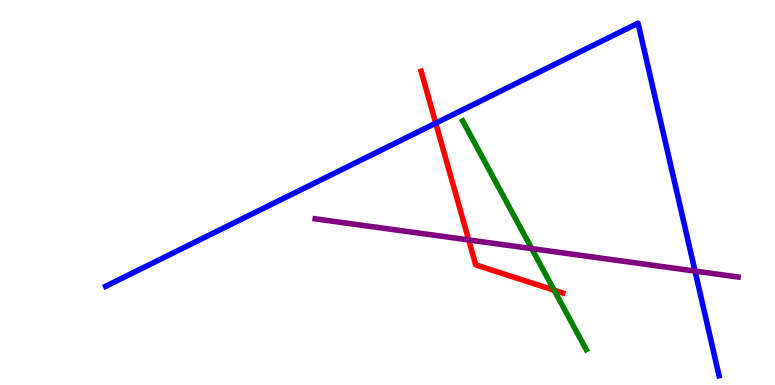[{'lines': ['blue', 'red'], 'intersections': [{'x': 5.62, 'y': 6.8}]}, {'lines': ['green', 'red'], 'intersections': [{'x': 7.15, 'y': 2.46}]}, {'lines': ['purple', 'red'], 'intersections': [{'x': 6.05, 'y': 3.77}]}, {'lines': ['blue', 'green'], 'intersections': []}, {'lines': ['blue', 'purple'], 'intersections': [{'x': 8.97, 'y': 2.96}]}, {'lines': ['green', 'purple'], 'intersections': [{'x': 6.86, 'y': 3.54}]}]